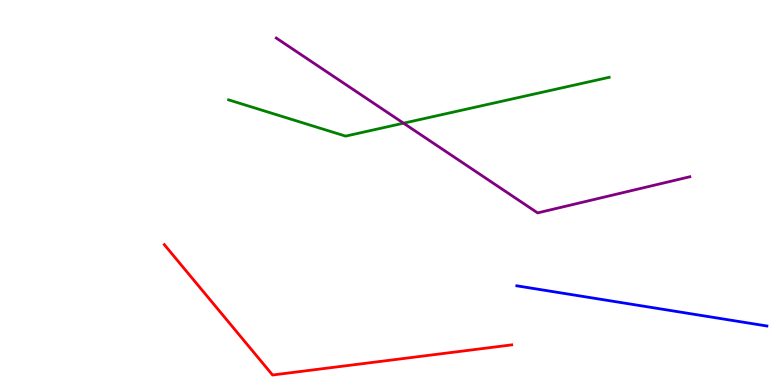[{'lines': ['blue', 'red'], 'intersections': []}, {'lines': ['green', 'red'], 'intersections': []}, {'lines': ['purple', 'red'], 'intersections': []}, {'lines': ['blue', 'green'], 'intersections': []}, {'lines': ['blue', 'purple'], 'intersections': []}, {'lines': ['green', 'purple'], 'intersections': [{'x': 5.21, 'y': 6.8}]}]